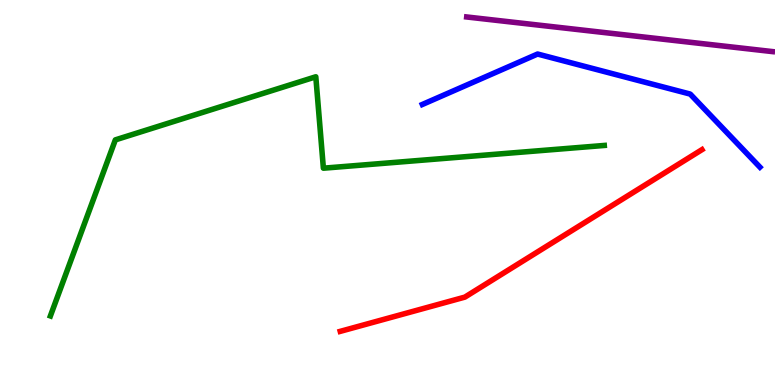[{'lines': ['blue', 'red'], 'intersections': []}, {'lines': ['green', 'red'], 'intersections': []}, {'lines': ['purple', 'red'], 'intersections': []}, {'lines': ['blue', 'green'], 'intersections': []}, {'lines': ['blue', 'purple'], 'intersections': []}, {'lines': ['green', 'purple'], 'intersections': []}]